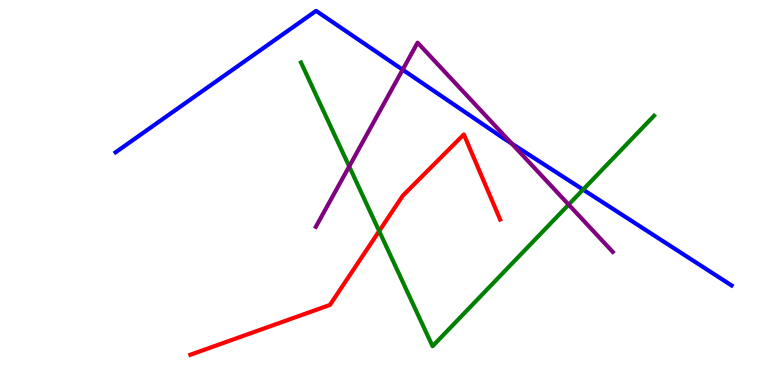[{'lines': ['blue', 'red'], 'intersections': []}, {'lines': ['green', 'red'], 'intersections': [{'x': 4.89, 'y': 4.0}]}, {'lines': ['purple', 'red'], 'intersections': []}, {'lines': ['blue', 'green'], 'intersections': [{'x': 7.52, 'y': 5.08}]}, {'lines': ['blue', 'purple'], 'intersections': [{'x': 5.2, 'y': 8.19}, {'x': 6.6, 'y': 6.27}]}, {'lines': ['green', 'purple'], 'intersections': [{'x': 4.51, 'y': 5.68}, {'x': 7.34, 'y': 4.69}]}]